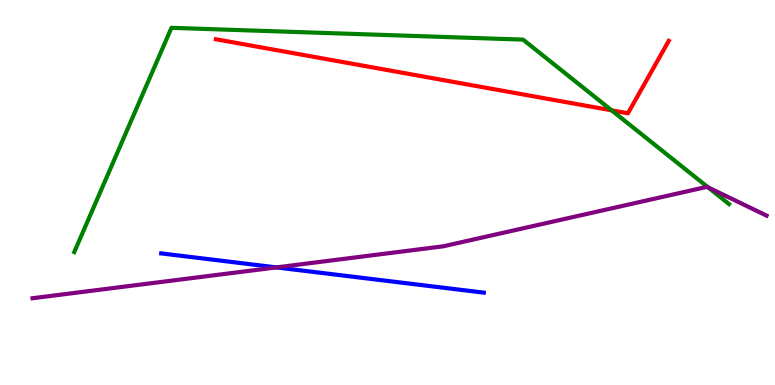[{'lines': ['blue', 'red'], 'intersections': []}, {'lines': ['green', 'red'], 'intersections': [{'x': 7.89, 'y': 7.13}]}, {'lines': ['purple', 'red'], 'intersections': []}, {'lines': ['blue', 'green'], 'intersections': []}, {'lines': ['blue', 'purple'], 'intersections': [{'x': 3.57, 'y': 3.05}]}, {'lines': ['green', 'purple'], 'intersections': [{'x': 9.14, 'y': 5.13}]}]